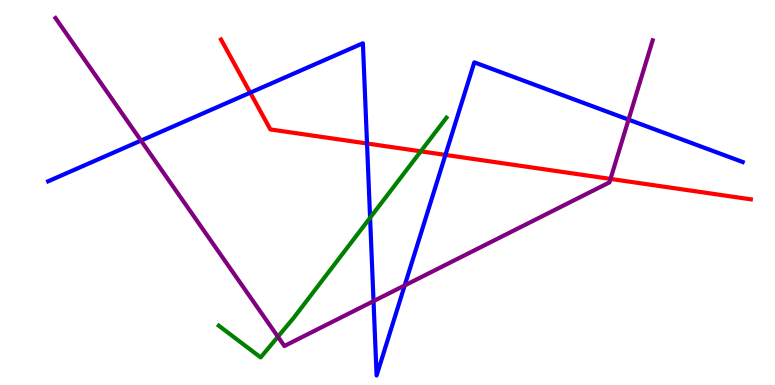[{'lines': ['blue', 'red'], 'intersections': [{'x': 3.23, 'y': 7.59}, {'x': 4.74, 'y': 6.27}, {'x': 5.75, 'y': 5.98}]}, {'lines': ['green', 'red'], 'intersections': [{'x': 5.43, 'y': 6.07}]}, {'lines': ['purple', 'red'], 'intersections': [{'x': 7.88, 'y': 5.35}]}, {'lines': ['blue', 'green'], 'intersections': [{'x': 4.78, 'y': 4.34}]}, {'lines': ['blue', 'purple'], 'intersections': [{'x': 1.82, 'y': 6.35}, {'x': 4.82, 'y': 2.18}, {'x': 5.22, 'y': 2.59}, {'x': 8.11, 'y': 6.89}]}, {'lines': ['green', 'purple'], 'intersections': [{'x': 3.59, 'y': 1.25}]}]